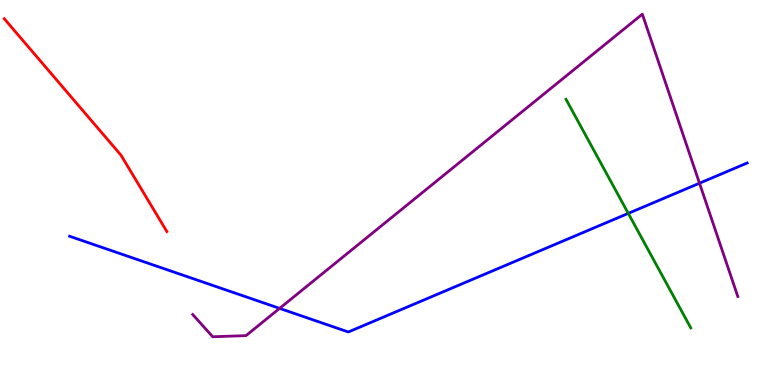[{'lines': ['blue', 'red'], 'intersections': []}, {'lines': ['green', 'red'], 'intersections': []}, {'lines': ['purple', 'red'], 'intersections': []}, {'lines': ['blue', 'green'], 'intersections': [{'x': 8.11, 'y': 4.46}]}, {'lines': ['blue', 'purple'], 'intersections': [{'x': 3.61, 'y': 1.99}, {'x': 9.03, 'y': 5.24}]}, {'lines': ['green', 'purple'], 'intersections': []}]